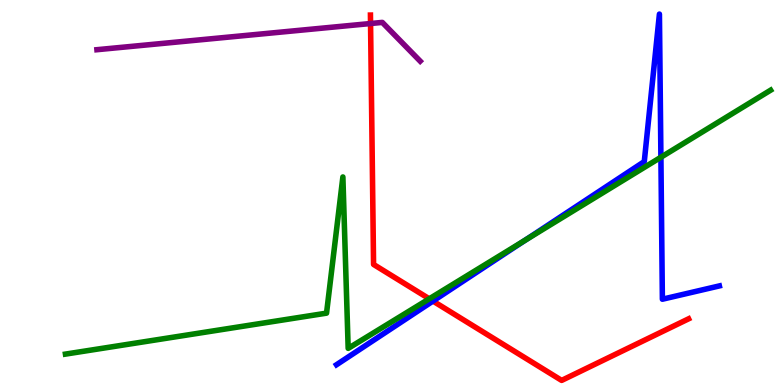[{'lines': ['blue', 'red'], 'intersections': [{'x': 5.59, 'y': 2.18}]}, {'lines': ['green', 'red'], 'intersections': [{'x': 5.54, 'y': 2.24}]}, {'lines': ['purple', 'red'], 'intersections': [{'x': 4.78, 'y': 9.39}]}, {'lines': ['blue', 'green'], 'intersections': [{'x': 6.78, 'y': 3.76}, {'x': 8.53, 'y': 5.92}]}, {'lines': ['blue', 'purple'], 'intersections': []}, {'lines': ['green', 'purple'], 'intersections': []}]